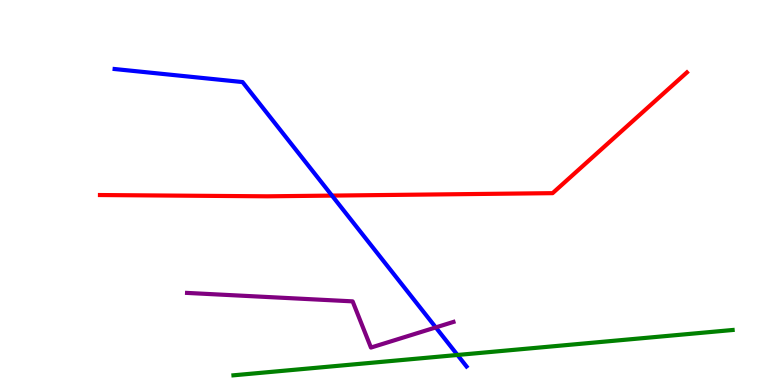[{'lines': ['blue', 'red'], 'intersections': [{'x': 4.28, 'y': 4.92}]}, {'lines': ['green', 'red'], 'intersections': []}, {'lines': ['purple', 'red'], 'intersections': []}, {'lines': ['blue', 'green'], 'intersections': [{'x': 5.9, 'y': 0.78}]}, {'lines': ['blue', 'purple'], 'intersections': [{'x': 5.62, 'y': 1.5}]}, {'lines': ['green', 'purple'], 'intersections': []}]